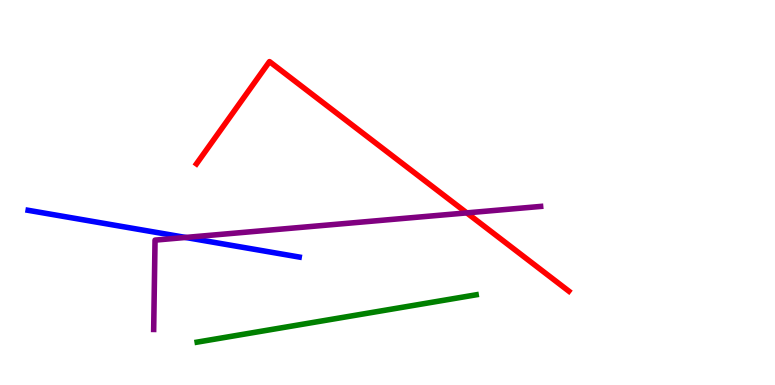[{'lines': ['blue', 'red'], 'intersections': []}, {'lines': ['green', 'red'], 'intersections': []}, {'lines': ['purple', 'red'], 'intersections': [{'x': 6.02, 'y': 4.47}]}, {'lines': ['blue', 'green'], 'intersections': []}, {'lines': ['blue', 'purple'], 'intersections': [{'x': 2.39, 'y': 3.83}]}, {'lines': ['green', 'purple'], 'intersections': []}]